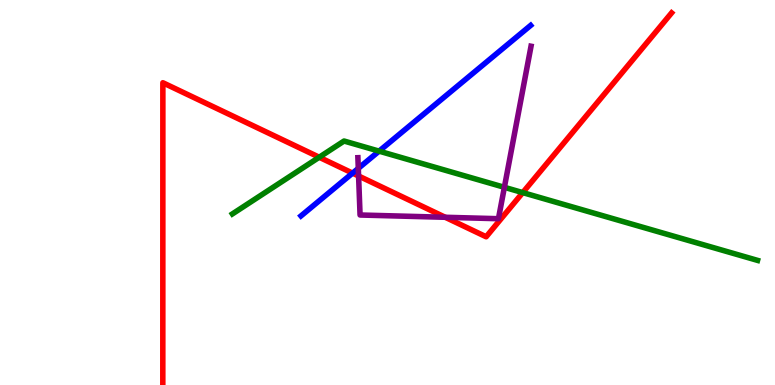[{'lines': ['blue', 'red'], 'intersections': [{'x': 4.55, 'y': 5.5}]}, {'lines': ['green', 'red'], 'intersections': [{'x': 4.12, 'y': 5.92}, {'x': 6.75, 'y': 5.0}]}, {'lines': ['purple', 'red'], 'intersections': [{'x': 4.63, 'y': 5.43}, {'x': 5.75, 'y': 4.36}]}, {'lines': ['blue', 'green'], 'intersections': [{'x': 4.89, 'y': 6.07}]}, {'lines': ['blue', 'purple'], 'intersections': [{'x': 4.62, 'y': 5.63}]}, {'lines': ['green', 'purple'], 'intersections': [{'x': 6.51, 'y': 5.13}]}]